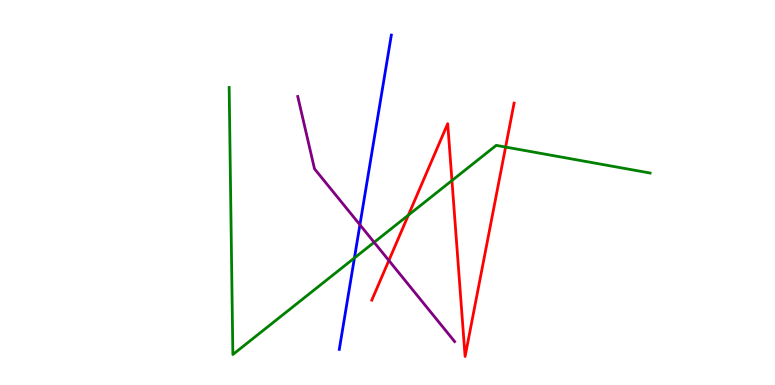[{'lines': ['blue', 'red'], 'intersections': []}, {'lines': ['green', 'red'], 'intersections': [{'x': 5.27, 'y': 4.41}, {'x': 5.83, 'y': 5.31}, {'x': 6.52, 'y': 6.18}]}, {'lines': ['purple', 'red'], 'intersections': [{'x': 5.02, 'y': 3.23}]}, {'lines': ['blue', 'green'], 'intersections': [{'x': 4.57, 'y': 3.3}]}, {'lines': ['blue', 'purple'], 'intersections': [{'x': 4.64, 'y': 4.16}]}, {'lines': ['green', 'purple'], 'intersections': [{'x': 4.83, 'y': 3.71}]}]